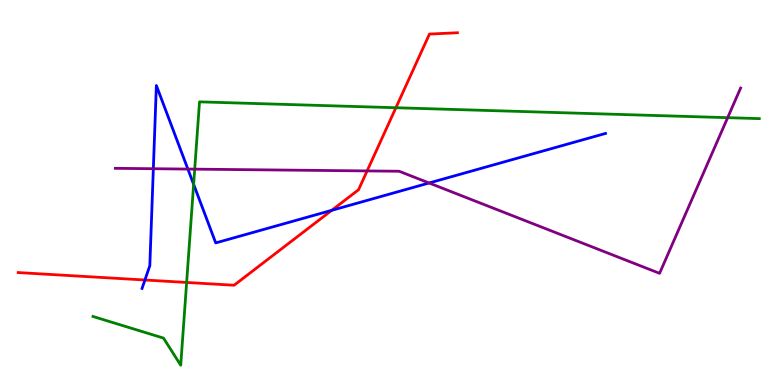[{'lines': ['blue', 'red'], 'intersections': [{'x': 1.87, 'y': 2.73}, {'x': 4.28, 'y': 4.54}]}, {'lines': ['green', 'red'], 'intersections': [{'x': 2.41, 'y': 2.66}, {'x': 5.11, 'y': 7.2}]}, {'lines': ['purple', 'red'], 'intersections': [{'x': 4.74, 'y': 5.56}]}, {'lines': ['blue', 'green'], 'intersections': [{'x': 2.5, 'y': 5.21}]}, {'lines': ['blue', 'purple'], 'intersections': [{'x': 1.98, 'y': 5.62}, {'x': 2.42, 'y': 5.61}, {'x': 5.54, 'y': 5.25}]}, {'lines': ['green', 'purple'], 'intersections': [{'x': 2.51, 'y': 5.61}, {'x': 9.39, 'y': 6.94}]}]